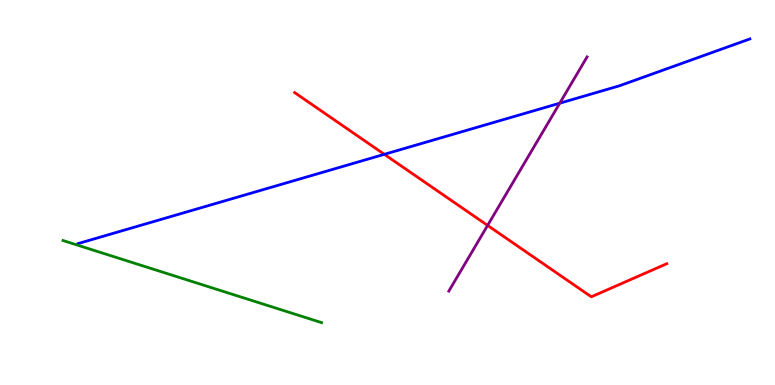[{'lines': ['blue', 'red'], 'intersections': [{'x': 4.96, 'y': 5.99}]}, {'lines': ['green', 'red'], 'intersections': []}, {'lines': ['purple', 'red'], 'intersections': [{'x': 6.29, 'y': 4.15}]}, {'lines': ['blue', 'green'], 'intersections': []}, {'lines': ['blue', 'purple'], 'intersections': [{'x': 7.22, 'y': 7.32}]}, {'lines': ['green', 'purple'], 'intersections': []}]